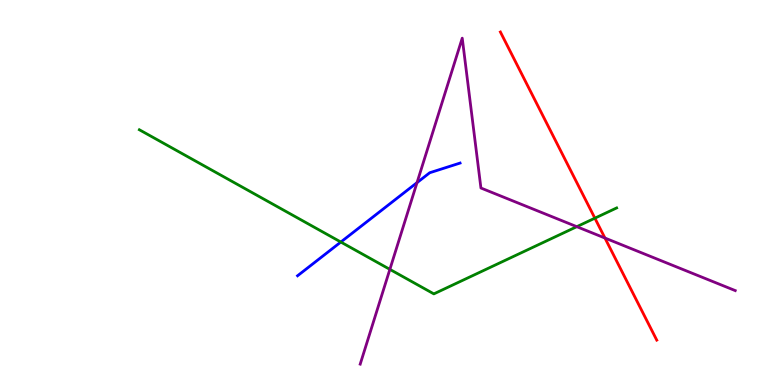[{'lines': ['blue', 'red'], 'intersections': []}, {'lines': ['green', 'red'], 'intersections': [{'x': 7.68, 'y': 4.33}]}, {'lines': ['purple', 'red'], 'intersections': [{'x': 7.81, 'y': 3.82}]}, {'lines': ['blue', 'green'], 'intersections': [{'x': 4.4, 'y': 3.71}]}, {'lines': ['blue', 'purple'], 'intersections': [{'x': 5.38, 'y': 5.26}]}, {'lines': ['green', 'purple'], 'intersections': [{'x': 5.03, 'y': 3.0}, {'x': 7.44, 'y': 4.11}]}]